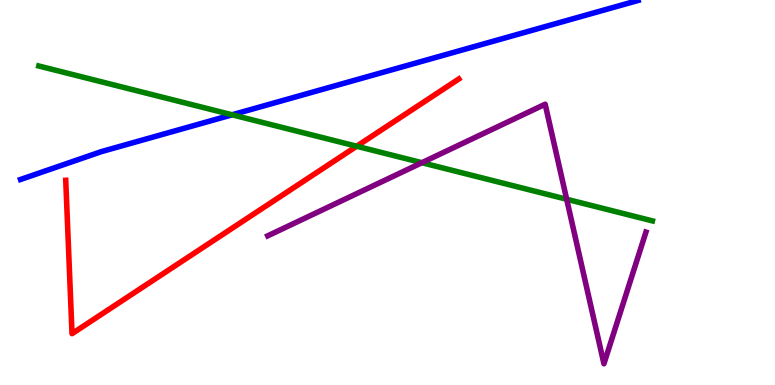[{'lines': ['blue', 'red'], 'intersections': []}, {'lines': ['green', 'red'], 'intersections': [{'x': 4.6, 'y': 6.2}]}, {'lines': ['purple', 'red'], 'intersections': []}, {'lines': ['blue', 'green'], 'intersections': [{'x': 2.99, 'y': 7.02}]}, {'lines': ['blue', 'purple'], 'intersections': []}, {'lines': ['green', 'purple'], 'intersections': [{'x': 5.44, 'y': 5.77}, {'x': 7.31, 'y': 4.82}]}]